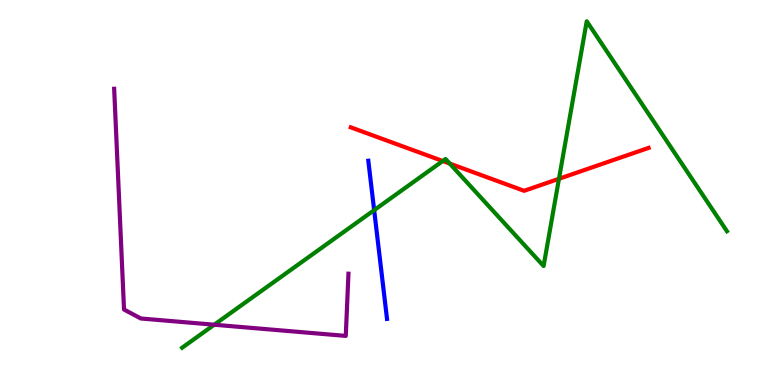[{'lines': ['blue', 'red'], 'intersections': []}, {'lines': ['green', 'red'], 'intersections': [{'x': 5.71, 'y': 5.82}, {'x': 5.8, 'y': 5.75}, {'x': 7.21, 'y': 5.36}]}, {'lines': ['purple', 'red'], 'intersections': []}, {'lines': ['blue', 'green'], 'intersections': [{'x': 4.83, 'y': 4.54}]}, {'lines': ['blue', 'purple'], 'intersections': []}, {'lines': ['green', 'purple'], 'intersections': [{'x': 2.76, 'y': 1.57}]}]